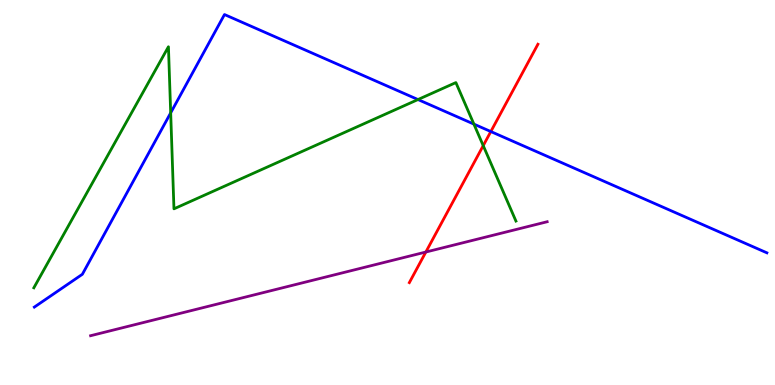[{'lines': ['blue', 'red'], 'intersections': [{'x': 6.33, 'y': 6.58}]}, {'lines': ['green', 'red'], 'intersections': [{'x': 6.24, 'y': 6.22}]}, {'lines': ['purple', 'red'], 'intersections': [{'x': 5.49, 'y': 3.45}]}, {'lines': ['blue', 'green'], 'intersections': [{'x': 2.2, 'y': 7.07}, {'x': 5.39, 'y': 7.41}, {'x': 6.11, 'y': 6.78}]}, {'lines': ['blue', 'purple'], 'intersections': []}, {'lines': ['green', 'purple'], 'intersections': []}]